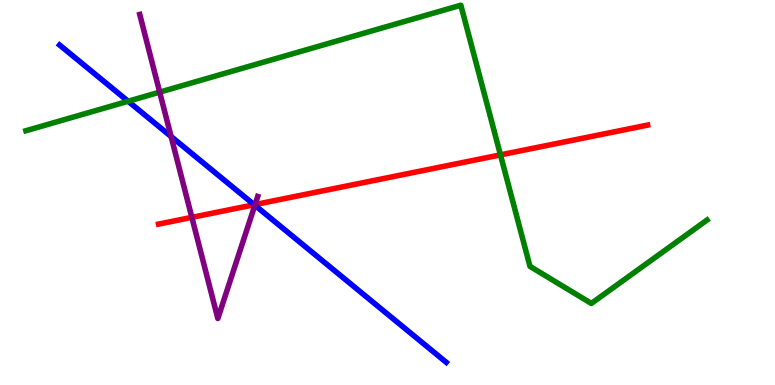[{'lines': ['blue', 'red'], 'intersections': [{'x': 3.28, 'y': 4.68}]}, {'lines': ['green', 'red'], 'intersections': [{'x': 6.46, 'y': 5.98}]}, {'lines': ['purple', 'red'], 'intersections': [{'x': 2.48, 'y': 4.35}, {'x': 3.29, 'y': 4.69}]}, {'lines': ['blue', 'green'], 'intersections': [{'x': 1.65, 'y': 7.37}]}, {'lines': ['blue', 'purple'], 'intersections': [{'x': 2.21, 'y': 6.45}, {'x': 3.29, 'y': 4.67}]}, {'lines': ['green', 'purple'], 'intersections': [{'x': 2.06, 'y': 7.61}]}]